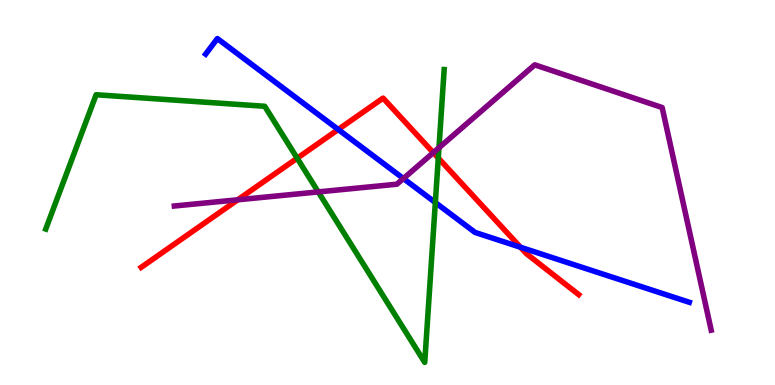[{'lines': ['blue', 'red'], 'intersections': [{'x': 4.36, 'y': 6.64}, {'x': 6.72, 'y': 3.58}]}, {'lines': ['green', 'red'], 'intersections': [{'x': 3.83, 'y': 5.89}, {'x': 5.66, 'y': 5.9}]}, {'lines': ['purple', 'red'], 'intersections': [{'x': 3.07, 'y': 4.81}, {'x': 5.59, 'y': 6.04}]}, {'lines': ['blue', 'green'], 'intersections': [{'x': 5.62, 'y': 4.74}]}, {'lines': ['blue', 'purple'], 'intersections': [{'x': 5.21, 'y': 5.36}]}, {'lines': ['green', 'purple'], 'intersections': [{'x': 4.11, 'y': 5.02}, {'x': 5.66, 'y': 6.16}]}]